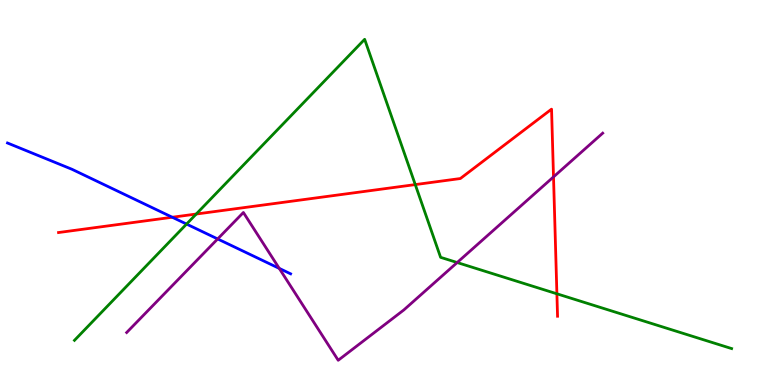[{'lines': ['blue', 'red'], 'intersections': [{'x': 2.22, 'y': 4.36}]}, {'lines': ['green', 'red'], 'intersections': [{'x': 2.53, 'y': 4.44}, {'x': 5.36, 'y': 5.21}, {'x': 7.19, 'y': 2.37}]}, {'lines': ['purple', 'red'], 'intersections': [{'x': 7.14, 'y': 5.41}]}, {'lines': ['blue', 'green'], 'intersections': [{'x': 2.41, 'y': 4.18}]}, {'lines': ['blue', 'purple'], 'intersections': [{'x': 2.81, 'y': 3.79}, {'x': 3.6, 'y': 3.03}]}, {'lines': ['green', 'purple'], 'intersections': [{'x': 5.9, 'y': 3.18}]}]